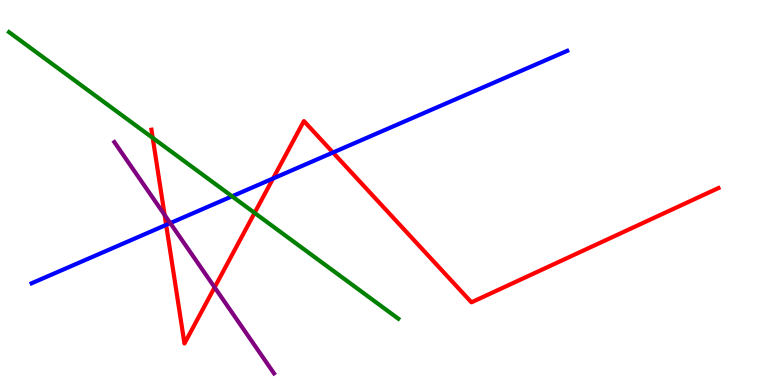[{'lines': ['blue', 'red'], 'intersections': [{'x': 2.14, 'y': 4.16}, {'x': 3.52, 'y': 5.36}, {'x': 4.3, 'y': 6.04}]}, {'lines': ['green', 'red'], 'intersections': [{'x': 1.97, 'y': 6.42}, {'x': 3.29, 'y': 4.47}]}, {'lines': ['purple', 'red'], 'intersections': [{'x': 2.12, 'y': 4.42}, {'x': 2.77, 'y': 2.54}]}, {'lines': ['blue', 'green'], 'intersections': [{'x': 2.99, 'y': 4.9}]}, {'lines': ['blue', 'purple'], 'intersections': [{'x': 2.2, 'y': 4.2}]}, {'lines': ['green', 'purple'], 'intersections': []}]